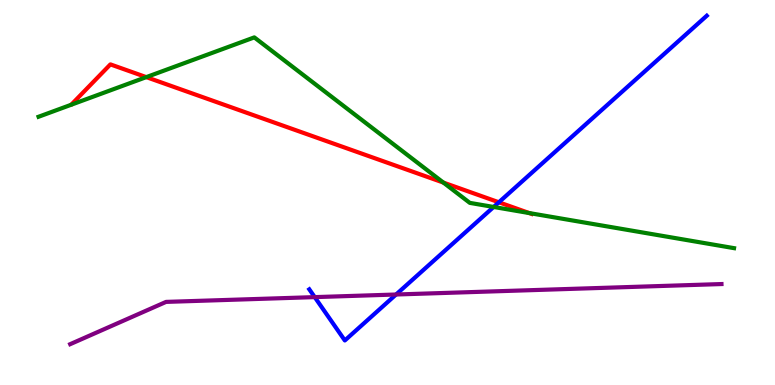[{'lines': ['blue', 'red'], 'intersections': [{'x': 6.44, 'y': 4.75}]}, {'lines': ['green', 'red'], 'intersections': [{'x': 1.89, 'y': 8.0}, {'x': 5.72, 'y': 5.26}, {'x': 6.83, 'y': 4.47}]}, {'lines': ['purple', 'red'], 'intersections': []}, {'lines': ['blue', 'green'], 'intersections': [{'x': 6.37, 'y': 4.62}]}, {'lines': ['blue', 'purple'], 'intersections': [{'x': 4.06, 'y': 2.28}, {'x': 5.11, 'y': 2.35}]}, {'lines': ['green', 'purple'], 'intersections': []}]